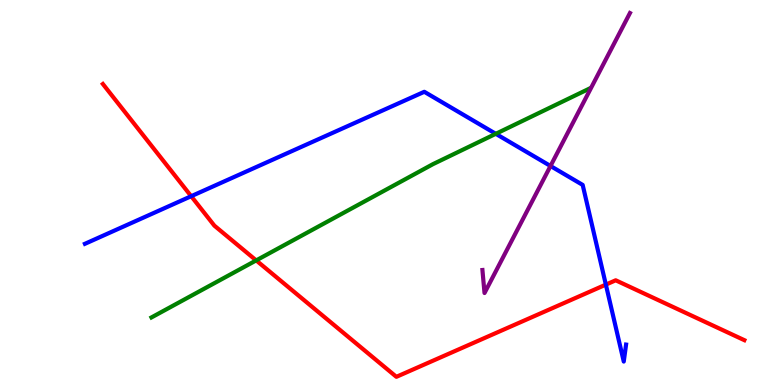[{'lines': ['blue', 'red'], 'intersections': [{'x': 2.47, 'y': 4.9}, {'x': 7.82, 'y': 2.61}]}, {'lines': ['green', 'red'], 'intersections': [{'x': 3.31, 'y': 3.24}]}, {'lines': ['purple', 'red'], 'intersections': []}, {'lines': ['blue', 'green'], 'intersections': [{'x': 6.4, 'y': 6.52}]}, {'lines': ['blue', 'purple'], 'intersections': [{'x': 7.1, 'y': 5.69}]}, {'lines': ['green', 'purple'], 'intersections': []}]